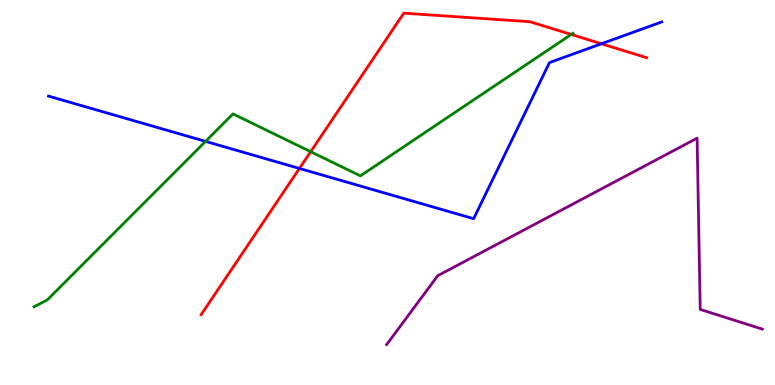[{'lines': ['blue', 'red'], 'intersections': [{'x': 3.86, 'y': 5.62}, {'x': 7.76, 'y': 8.86}]}, {'lines': ['green', 'red'], 'intersections': [{'x': 4.01, 'y': 6.06}, {'x': 7.37, 'y': 9.11}]}, {'lines': ['purple', 'red'], 'intersections': []}, {'lines': ['blue', 'green'], 'intersections': [{'x': 2.65, 'y': 6.33}]}, {'lines': ['blue', 'purple'], 'intersections': []}, {'lines': ['green', 'purple'], 'intersections': []}]